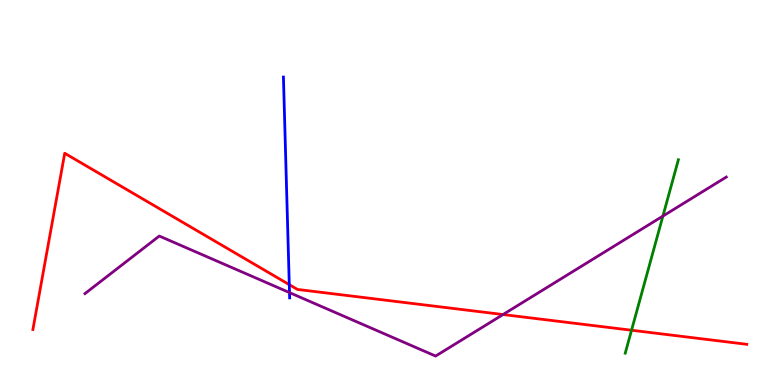[{'lines': ['blue', 'red'], 'intersections': [{'x': 3.73, 'y': 2.61}]}, {'lines': ['green', 'red'], 'intersections': [{'x': 8.15, 'y': 1.42}]}, {'lines': ['purple', 'red'], 'intersections': [{'x': 6.49, 'y': 1.83}]}, {'lines': ['blue', 'green'], 'intersections': []}, {'lines': ['blue', 'purple'], 'intersections': [{'x': 3.74, 'y': 2.4}]}, {'lines': ['green', 'purple'], 'intersections': [{'x': 8.55, 'y': 4.39}]}]